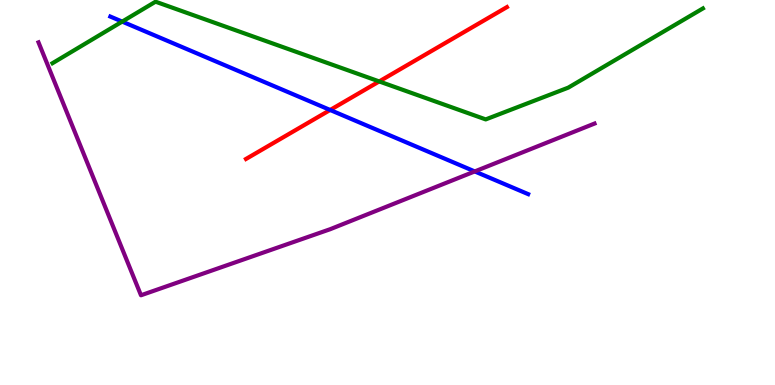[{'lines': ['blue', 'red'], 'intersections': [{'x': 4.26, 'y': 7.14}]}, {'lines': ['green', 'red'], 'intersections': [{'x': 4.89, 'y': 7.88}]}, {'lines': ['purple', 'red'], 'intersections': []}, {'lines': ['blue', 'green'], 'intersections': [{'x': 1.58, 'y': 9.44}]}, {'lines': ['blue', 'purple'], 'intersections': [{'x': 6.13, 'y': 5.55}]}, {'lines': ['green', 'purple'], 'intersections': []}]